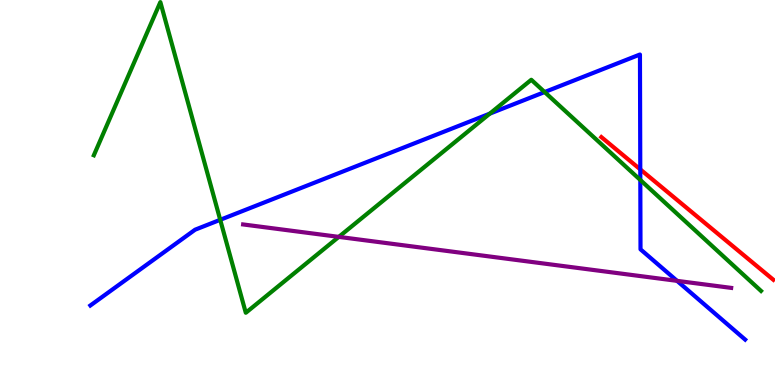[{'lines': ['blue', 'red'], 'intersections': [{'x': 8.26, 'y': 5.6}]}, {'lines': ['green', 'red'], 'intersections': []}, {'lines': ['purple', 'red'], 'intersections': []}, {'lines': ['blue', 'green'], 'intersections': [{'x': 2.84, 'y': 4.29}, {'x': 6.32, 'y': 7.05}, {'x': 7.03, 'y': 7.61}, {'x': 8.26, 'y': 5.33}]}, {'lines': ['blue', 'purple'], 'intersections': [{'x': 8.74, 'y': 2.71}]}, {'lines': ['green', 'purple'], 'intersections': [{'x': 4.37, 'y': 3.85}]}]